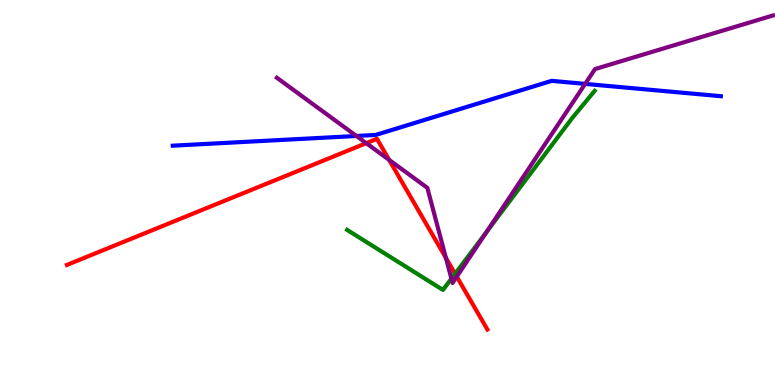[{'lines': ['blue', 'red'], 'intersections': []}, {'lines': ['green', 'red'], 'intersections': [{'x': 5.87, 'y': 2.89}]}, {'lines': ['purple', 'red'], 'intersections': [{'x': 4.73, 'y': 6.28}, {'x': 5.02, 'y': 5.85}, {'x': 5.75, 'y': 3.3}, {'x': 5.89, 'y': 2.81}]}, {'lines': ['blue', 'green'], 'intersections': []}, {'lines': ['blue', 'purple'], 'intersections': [{'x': 4.6, 'y': 6.47}, {'x': 7.55, 'y': 7.82}]}, {'lines': ['green', 'purple'], 'intersections': [{'x': 5.82, 'y': 2.76}, {'x': 6.28, 'y': 3.98}]}]